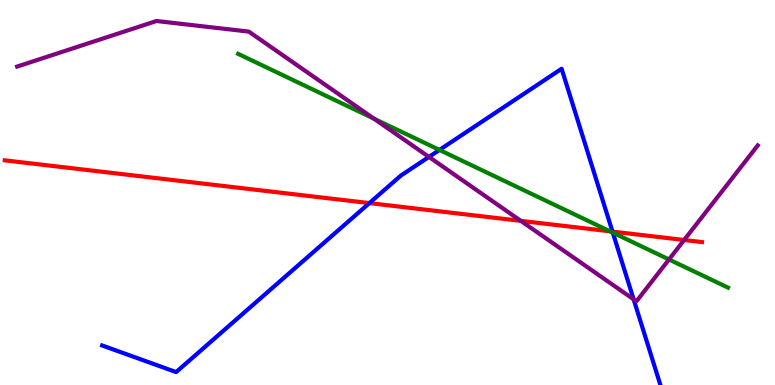[{'lines': ['blue', 'red'], 'intersections': [{'x': 4.77, 'y': 4.72}, {'x': 7.9, 'y': 3.98}]}, {'lines': ['green', 'red'], 'intersections': [{'x': 7.87, 'y': 3.99}]}, {'lines': ['purple', 'red'], 'intersections': [{'x': 6.72, 'y': 4.26}, {'x': 8.83, 'y': 3.77}]}, {'lines': ['blue', 'green'], 'intersections': [{'x': 5.67, 'y': 6.11}, {'x': 7.91, 'y': 3.96}]}, {'lines': ['blue', 'purple'], 'intersections': [{'x': 5.53, 'y': 5.92}, {'x': 8.18, 'y': 2.23}]}, {'lines': ['green', 'purple'], 'intersections': [{'x': 4.83, 'y': 6.92}, {'x': 8.63, 'y': 3.26}]}]